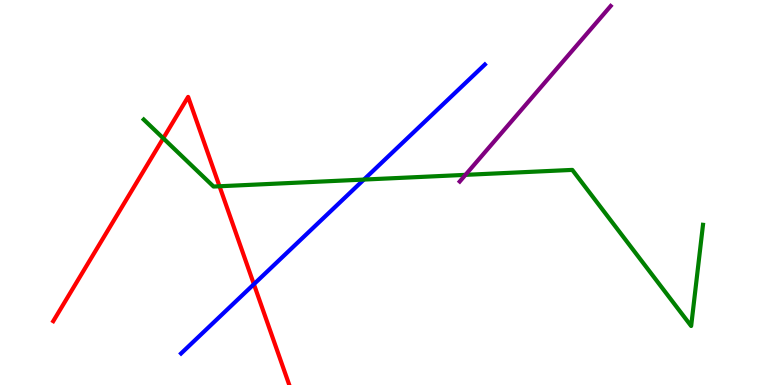[{'lines': ['blue', 'red'], 'intersections': [{'x': 3.28, 'y': 2.62}]}, {'lines': ['green', 'red'], 'intersections': [{'x': 2.11, 'y': 6.41}, {'x': 2.83, 'y': 5.16}]}, {'lines': ['purple', 'red'], 'intersections': []}, {'lines': ['blue', 'green'], 'intersections': [{'x': 4.7, 'y': 5.34}]}, {'lines': ['blue', 'purple'], 'intersections': []}, {'lines': ['green', 'purple'], 'intersections': [{'x': 6.01, 'y': 5.46}]}]